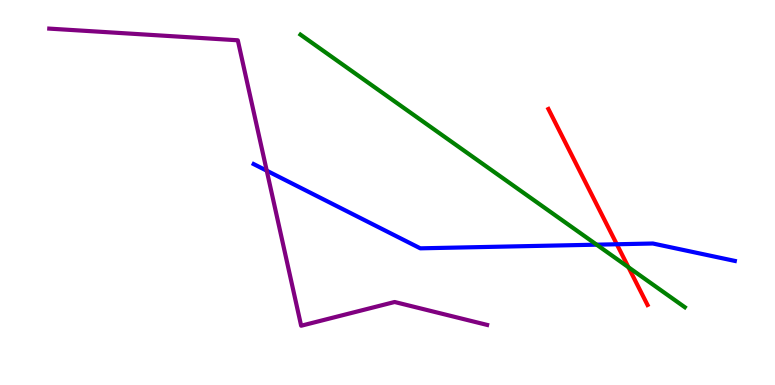[{'lines': ['blue', 'red'], 'intersections': [{'x': 7.96, 'y': 3.66}]}, {'lines': ['green', 'red'], 'intersections': [{'x': 8.11, 'y': 3.06}]}, {'lines': ['purple', 'red'], 'intersections': []}, {'lines': ['blue', 'green'], 'intersections': [{'x': 7.7, 'y': 3.64}]}, {'lines': ['blue', 'purple'], 'intersections': [{'x': 3.44, 'y': 5.57}]}, {'lines': ['green', 'purple'], 'intersections': []}]